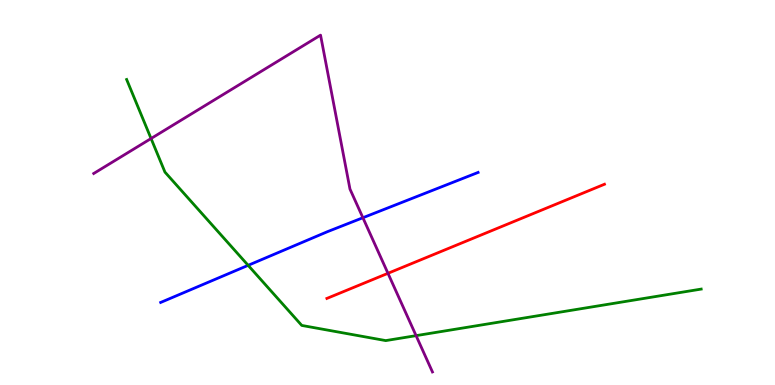[{'lines': ['blue', 'red'], 'intersections': []}, {'lines': ['green', 'red'], 'intersections': []}, {'lines': ['purple', 'red'], 'intersections': [{'x': 5.01, 'y': 2.9}]}, {'lines': ['blue', 'green'], 'intersections': [{'x': 3.2, 'y': 3.11}]}, {'lines': ['blue', 'purple'], 'intersections': [{'x': 4.68, 'y': 4.34}]}, {'lines': ['green', 'purple'], 'intersections': [{'x': 1.95, 'y': 6.4}, {'x': 5.37, 'y': 1.28}]}]